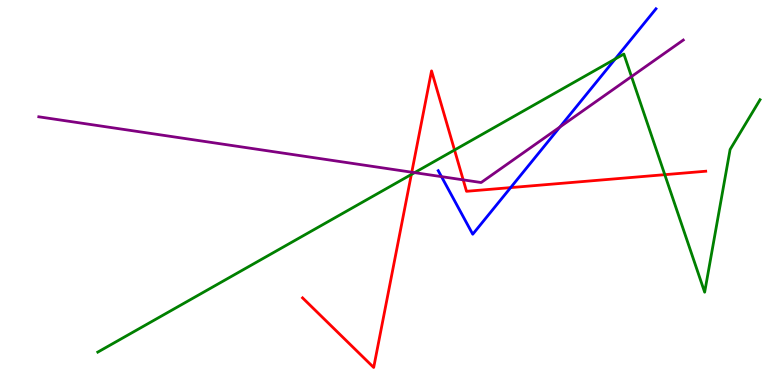[{'lines': ['blue', 'red'], 'intersections': [{'x': 6.59, 'y': 5.13}]}, {'lines': ['green', 'red'], 'intersections': [{'x': 5.31, 'y': 5.47}, {'x': 5.86, 'y': 6.1}, {'x': 8.58, 'y': 5.46}]}, {'lines': ['purple', 'red'], 'intersections': [{'x': 5.31, 'y': 5.53}, {'x': 5.98, 'y': 5.33}]}, {'lines': ['blue', 'green'], 'intersections': [{'x': 7.94, 'y': 8.47}]}, {'lines': ['blue', 'purple'], 'intersections': [{'x': 5.7, 'y': 5.41}, {'x': 7.22, 'y': 6.7}]}, {'lines': ['green', 'purple'], 'intersections': [{'x': 5.35, 'y': 5.52}, {'x': 8.15, 'y': 8.01}]}]